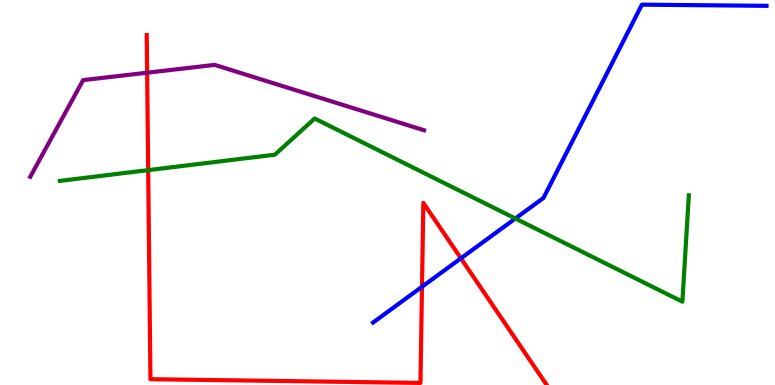[{'lines': ['blue', 'red'], 'intersections': [{'x': 5.45, 'y': 2.55}, {'x': 5.95, 'y': 3.29}]}, {'lines': ['green', 'red'], 'intersections': [{'x': 1.91, 'y': 5.58}]}, {'lines': ['purple', 'red'], 'intersections': [{'x': 1.9, 'y': 8.11}]}, {'lines': ['blue', 'green'], 'intersections': [{'x': 6.65, 'y': 4.32}]}, {'lines': ['blue', 'purple'], 'intersections': []}, {'lines': ['green', 'purple'], 'intersections': []}]